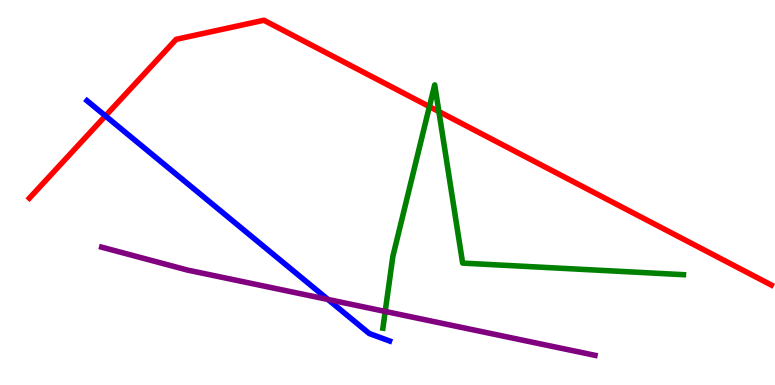[{'lines': ['blue', 'red'], 'intersections': [{'x': 1.36, 'y': 6.99}]}, {'lines': ['green', 'red'], 'intersections': [{'x': 5.54, 'y': 7.23}, {'x': 5.66, 'y': 7.1}]}, {'lines': ['purple', 'red'], 'intersections': []}, {'lines': ['blue', 'green'], 'intersections': []}, {'lines': ['blue', 'purple'], 'intersections': [{'x': 4.23, 'y': 2.22}]}, {'lines': ['green', 'purple'], 'intersections': [{'x': 4.97, 'y': 1.91}]}]